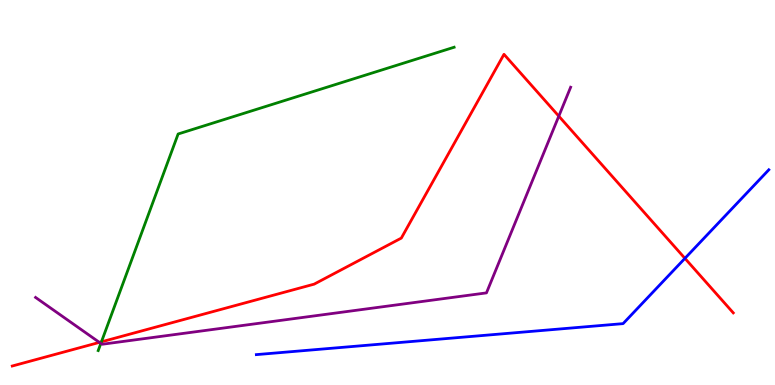[{'lines': ['blue', 'red'], 'intersections': [{'x': 8.84, 'y': 3.29}]}, {'lines': ['green', 'red'], 'intersections': [{'x': 1.31, 'y': 1.12}]}, {'lines': ['purple', 'red'], 'intersections': [{'x': 1.28, 'y': 1.11}, {'x': 7.21, 'y': 6.98}]}, {'lines': ['blue', 'green'], 'intersections': []}, {'lines': ['blue', 'purple'], 'intersections': []}, {'lines': ['green', 'purple'], 'intersections': [{'x': 1.3, 'y': 1.08}]}]